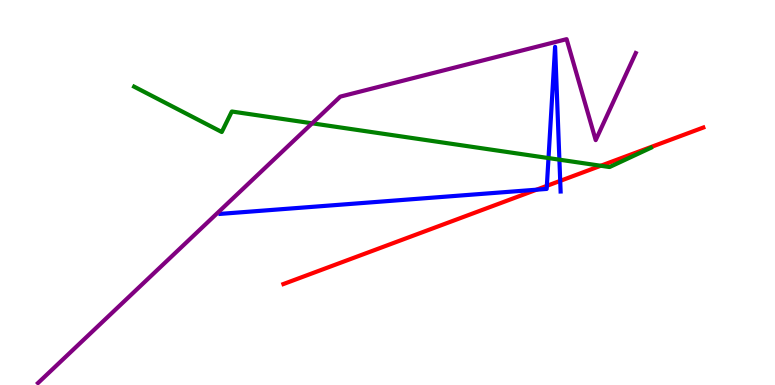[{'lines': ['blue', 'red'], 'intersections': [{'x': 6.92, 'y': 5.07}, {'x': 7.06, 'y': 5.17}, {'x': 7.23, 'y': 5.3}]}, {'lines': ['green', 'red'], 'intersections': [{'x': 7.75, 'y': 5.69}]}, {'lines': ['purple', 'red'], 'intersections': []}, {'lines': ['blue', 'green'], 'intersections': [{'x': 7.08, 'y': 5.89}, {'x': 7.22, 'y': 5.85}]}, {'lines': ['blue', 'purple'], 'intersections': []}, {'lines': ['green', 'purple'], 'intersections': [{'x': 4.03, 'y': 6.8}]}]